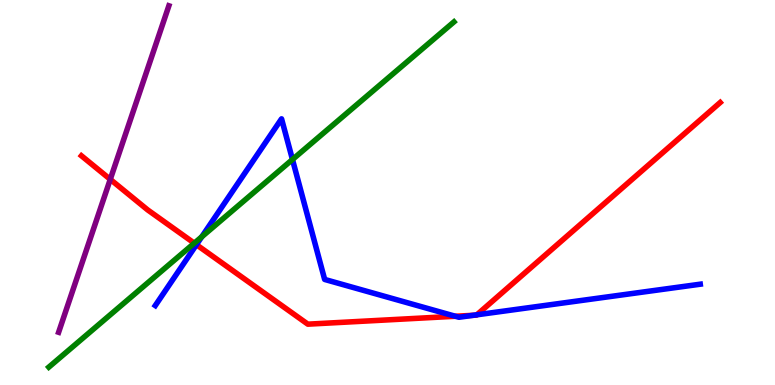[{'lines': ['blue', 'red'], 'intersections': [{'x': 2.53, 'y': 3.64}, {'x': 5.88, 'y': 1.79}, {'x': 6.11, 'y': 1.81}, {'x': 6.15, 'y': 1.82}]}, {'lines': ['green', 'red'], 'intersections': [{'x': 2.51, 'y': 3.68}]}, {'lines': ['purple', 'red'], 'intersections': [{'x': 1.42, 'y': 5.34}]}, {'lines': ['blue', 'green'], 'intersections': [{'x': 2.6, 'y': 3.85}, {'x': 3.77, 'y': 5.86}]}, {'lines': ['blue', 'purple'], 'intersections': []}, {'lines': ['green', 'purple'], 'intersections': []}]